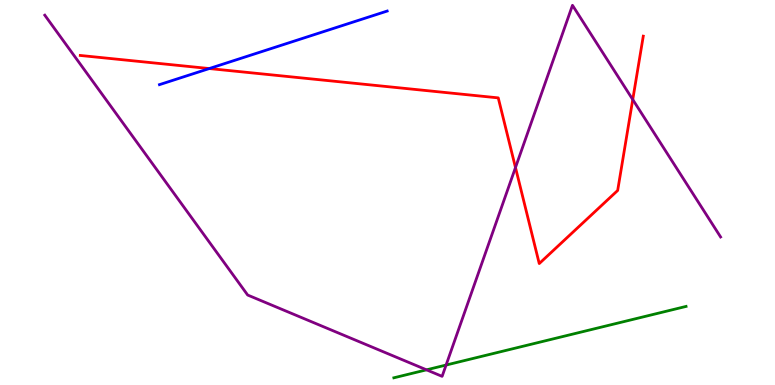[{'lines': ['blue', 'red'], 'intersections': [{'x': 2.7, 'y': 8.22}]}, {'lines': ['green', 'red'], 'intersections': []}, {'lines': ['purple', 'red'], 'intersections': [{'x': 6.65, 'y': 5.65}, {'x': 8.16, 'y': 7.41}]}, {'lines': ['blue', 'green'], 'intersections': []}, {'lines': ['blue', 'purple'], 'intersections': []}, {'lines': ['green', 'purple'], 'intersections': [{'x': 5.5, 'y': 0.394}, {'x': 5.76, 'y': 0.518}]}]